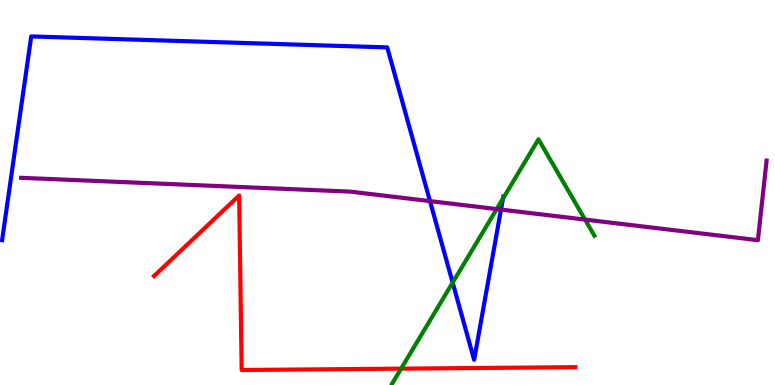[{'lines': ['blue', 'red'], 'intersections': []}, {'lines': ['green', 'red'], 'intersections': [{'x': 5.18, 'y': 0.425}]}, {'lines': ['purple', 'red'], 'intersections': []}, {'lines': ['blue', 'green'], 'intersections': [{'x': 5.84, 'y': 2.66}, {'x': 6.49, 'y': 4.84}]}, {'lines': ['blue', 'purple'], 'intersections': [{'x': 5.55, 'y': 4.78}, {'x': 6.46, 'y': 4.56}]}, {'lines': ['green', 'purple'], 'intersections': [{'x': 6.41, 'y': 4.57}, {'x': 7.55, 'y': 4.3}]}]